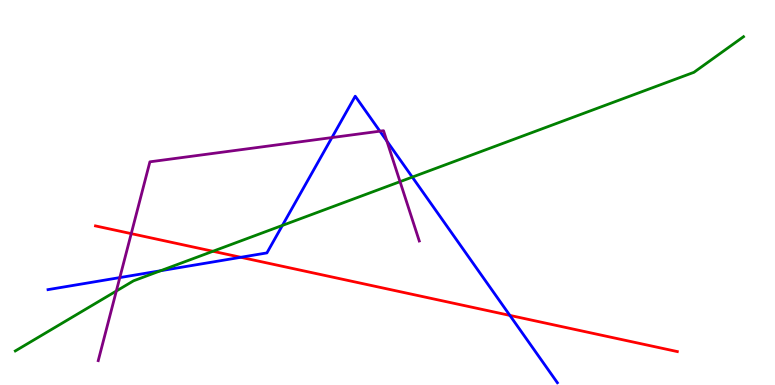[{'lines': ['blue', 'red'], 'intersections': [{'x': 3.11, 'y': 3.32}, {'x': 6.58, 'y': 1.81}]}, {'lines': ['green', 'red'], 'intersections': [{'x': 2.75, 'y': 3.47}]}, {'lines': ['purple', 'red'], 'intersections': [{'x': 1.69, 'y': 3.93}]}, {'lines': ['blue', 'green'], 'intersections': [{'x': 2.07, 'y': 2.97}, {'x': 3.64, 'y': 4.14}, {'x': 5.32, 'y': 5.4}]}, {'lines': ['blue', 'purple'], 'intersections': [{'x': 1.55, 'y': 2.79}, {'x': 4.28, 'y': 6.43}, {'x': 4.9, 'y': 6.59}, {'x': 4.99, 'y': 6.34}]}, {'lines': ['green', 'purple'], 'intersections': [{'x': 1.5, 'y': 2.44}, {'x': 5.16, 'y': 5.28}]}]